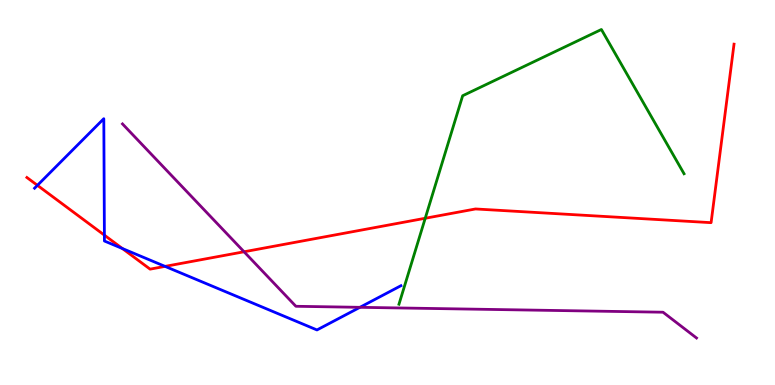[{'lines': ['blue', 'red'], 'intersections': [{'x': 0.483, 'y': 5.19}, {'x': 1.35, 'y': 3.89}, {'x': 1.58, 'y': 3.55}, {'x': 2.13, 'y': 3.08}]}, {'lines': ['green', 'red'], 'intersections': [{'x': 5.49, 'y': 4.33}]}, {'lines': ['purple', 'red'], 'intersections': [{'x': 3.15, 'y': 3.46}]}, {'lines': ['blue', 'green'], 'intersections': []}, {'lines': ['blue', 'purple'], 'intersections': [{'x': 4.64, 'y': 2.02}]}, {'lines': ['green', 'purple'], 'intersections': []}]